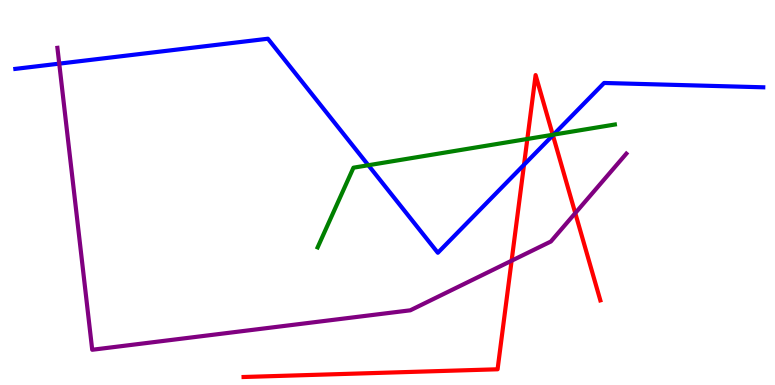[{'lines': ['blue', 'red'], 'intersections': [{'x': 6.76, 'y': 5.72}, {'x': 7.13, 'y': 6.49}]}, {'lines': ['green', 'red'], 'intersections': [{'x': 6.8, 'y': 6.39}, {'x': 7.13, 'y': 6.5}]}, {'lines': ['purple', 'red'], 'intersections': [{'x': 6.6, 'y': 3.23}, {'x': 7.42, 'y': 4.46}]}, {'lines': ['blue', 'green'], 'intersections': [{'x': 4.75, 'y': 5.71}, {'x': 7.14, 'y': 6.5}]}, {'lines': ['blue', 'purple'], 'intersections': [{'x': 0.764, 'y': 8.35}]}, {'lines': ['green', 'purple'], 'intersections': []}]